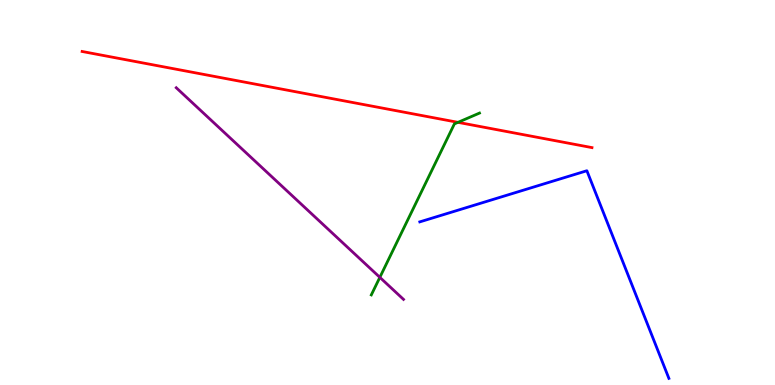[{'lines': ['blue', 'red'], 'intersections': []}, {'lines': ['green', 'red'], 'intersections': [{'x': 5.91, 'y': 6.82}]}, {'lines': ['purple', 'red'], 'intersections': []}, {'lines': ['blue', 'green'], 'intersections': []}, {'lines': ['blue', 'purple'], 'intersections': []}, {'lines': ['green', 'purple'], 'intersections': [{'x': 4.9, 'y': 2.8}]}]